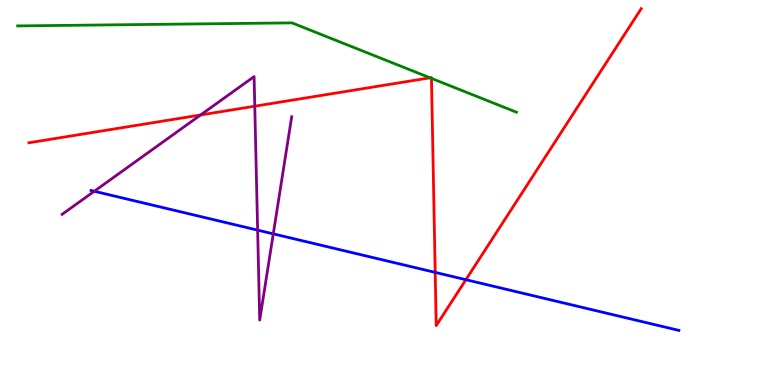[{'lines': ['blue', 'red'], 'intersections': [{'x': 5.62, 'y': 2.92}, {'x': 6.01, 'y': 2.74}]}, {'lines': ['green', 'red'], 'intersections': [{'x': 5.55, 'y': 7.98}, {'x': 5.57, 'y': 7.96}]}, {'lines': ['purple', 'red'], 'intersections': [{'x': 2.59, 'y': 7.01}, {'x': 3.29, 'y': 7.24}]}, {'lines': ['blue', 'green'], 'intersections': []}, {'lines': ['blue', 'purple'], 'intersections': [{'x': 1.22, 'y': 5.03}, {'x': 3.32, 'y': 4.02}, {'x': 3.53, 'y': 3.93}]}, {'lines': ['green', 'purple'], 'intersections': []}]